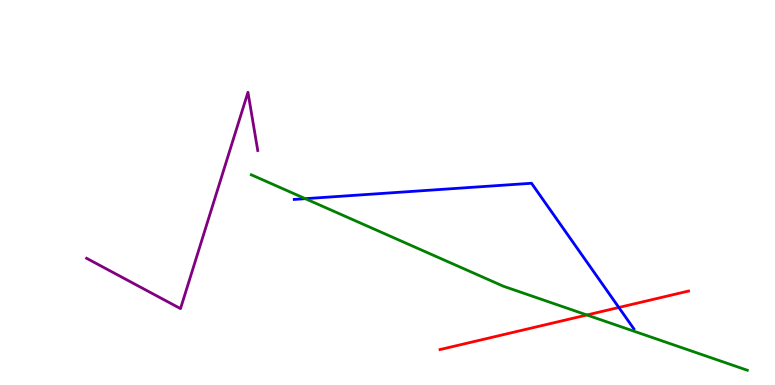[{'lines': ['blue', 'red'], 'intersections': [{'x': 7.98, 'y': 2.01}]}, {'lines': ['green', 'red'], 'intersections': [{'x': 7.57, 'y': 1.82}]}, {'lines': ['purple', 'red'], 'intersections': []}, {'lines': ['blue', 'green'], 'intersections': [{'x': 3.94, 'y': 4.84}]}, {'lines': ['blue', 'purple'], 'intersections': []}, {'lines': ['green', 'purple'], 'intersections': []}]